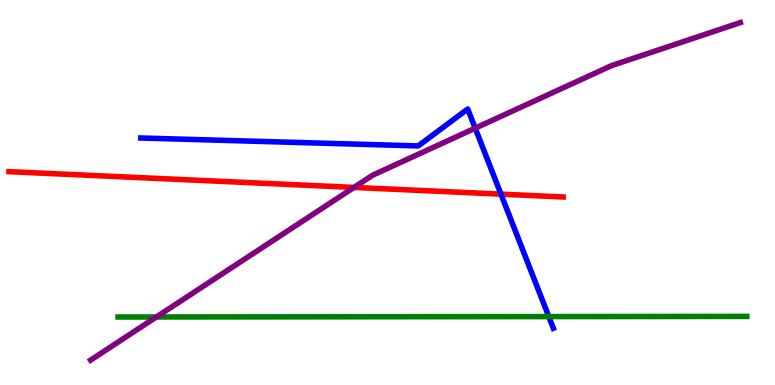[{'lines': ['blue', 'red'], 'intersections': [{'x': 6.46, 'y': 4.96}]}, {'lines': ['green', 'red'], 'intersections': []}, {'lines': ['purple', 'red'], 'intersections': [{'x': 4.57, 'y': 5.13}]}, {'lines': ['blue', 'green'], 'intersections': [{'x': 7.08, 'y': 1.78}]}, {'lines': ['blue', 'purple'], 'intersections': [{'x': 6.13, 'y': 6.67}]}, {'lines': ['green', 'purple'], 'intersections': [{'x': 2.02, 'y': 1.77}]}]